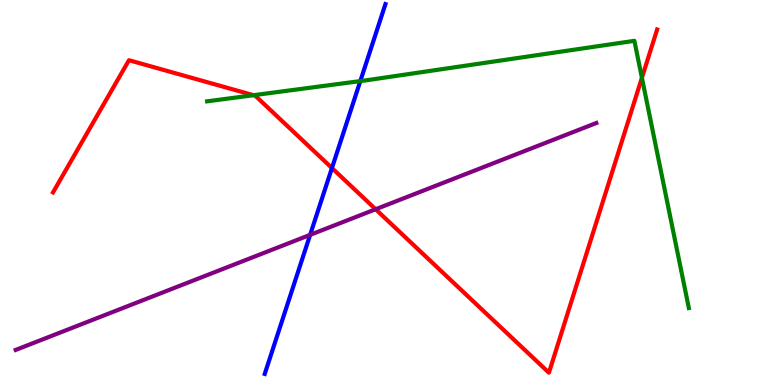[{'lines': ['blue', 'red'], 'intersections': [{'x': 4.28, 'y': 5.64}]}, {'lines': ['green', 'red'], 'intersections': [{'x': 3.27, 'y': 7.53}, {'x': 8.28, 'y': 7.98}]}, {'lines': ['purple', 'red'], 'intersections': [{'x': 4.85, 'y': 4.56}]}, {'lines': ['blue', 'green'], 'intersections': [{'x': 4.65, 'y': 7.89}]}, {'lines': ['blue', 'purple'], 'intersections': [{'x': 4.0, 'y': 3.9}]}, {'lines': ['green', 'purple'], 'intersections': []}]